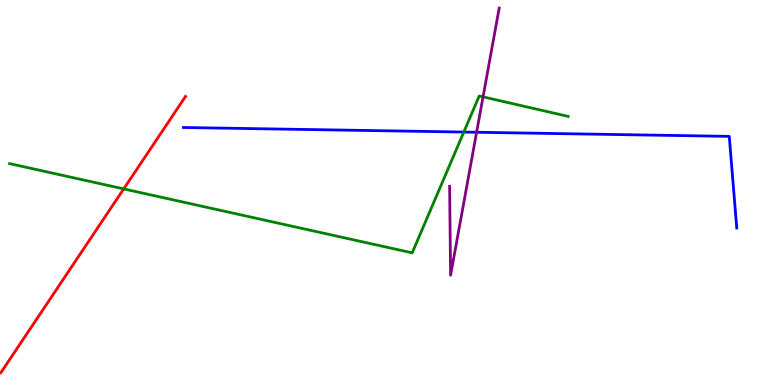[{'lines': ['blue', 'red'], 'intersections': []}, {'lines': ['green', 'red'], 'intersections': [{'x': 1.6, 'y': 5.09}]}, {'lines': ['purple', 'red'], 'intersections': []}, {'lines': ['blue', 'green'], 'intersections': [{'x': 5.98, 'y': 6.57}]}, {'lines': ['blue', 'purple'], 'intersections': [{'x': 6.15, 'y': 6.56}]}, {'lines': ['green', 'purple'], 'intersections': [{'x': 6.23, 'y': 7.48}]}]